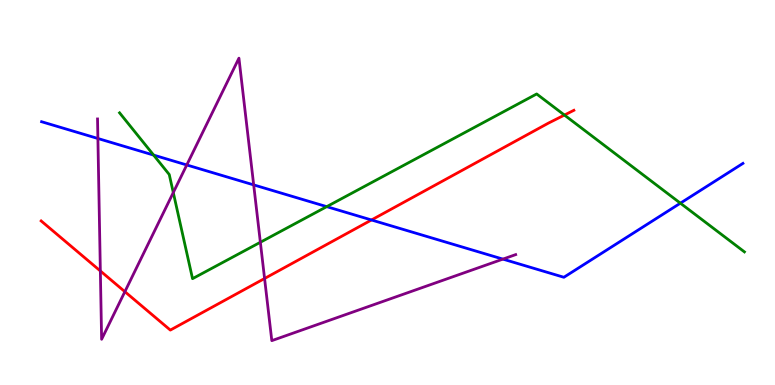[{'lines': ['blue', 'red'], 'intersections': [{'x': 4.79, 'y': 4.29}]}, {'lines': ['green', 'red'], 'intersections': [{'x': 7.28, 'y': 7.01}]}, {'lines': ['purple', 'red'], 'intersections': [{'x': 1.29, 'y': 2.96}, {'x': 1.61, 'y': 2.42}, {'x': 3.41, 'y': 2.77}]}, {'lines': ['blue', 'green'], 'intersections': [{'x': 1.98, 'y': 5.97}, {'x': 4.22, 'y': 4.63}, {'x': 8.78, 'y': 4.72}]}, {'lines': ['blue', 'purple'], 'intersections': [{'x': 1.26, 'y': 6.4}, {'x': 2.41, 'y': 5.72}, {'x': 3.27, 'y': 5.2}, {'x': 6.49, 'y': 3.27}]}, {'lines': ['green', 'purple'], 'intersections': [{'x': 2.24, 'y': 5.0}, {'x': 3.36, 'y': 3.71}]}]